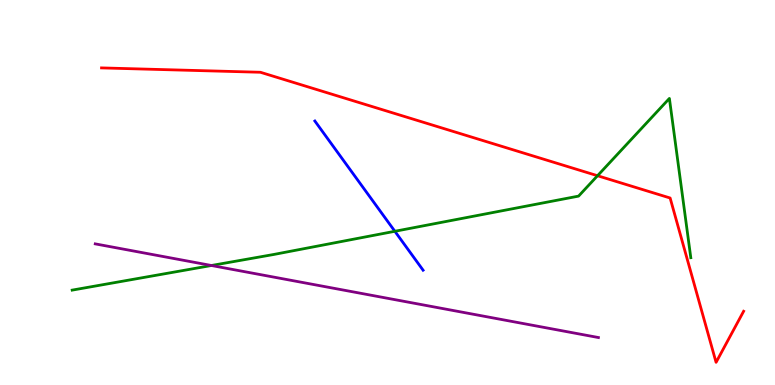[{'lines': ['blue', 'red'], 'intersections': []}, {'lines': ['green', 'red'], 'intersections': [{'x': 7.71, 'y': 5.44}]}, {'lines': ['purple', 'red'], 'intersections': []}, {'lines': ['blue', 'green'], 'intersections': [{'x': 5.09, 'y': 3.99}]}, {'lines': ['blue', 'purple'], 'intersections': []}, {'lines': ['green', 'purple'], 'intersections': [{'x': 2.73, 'y': 3.1}]}]